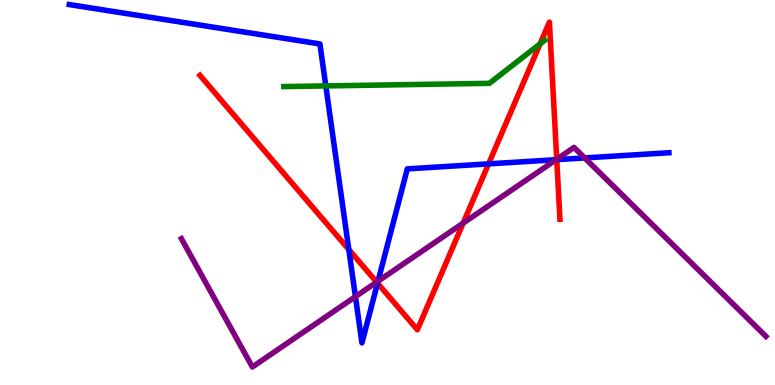[{'lines': ['blue', 'red'], 'intersections': [{'x': 4.5, 'y': 3.52}, {'x': 4.87, 'y': 2.65}, {'x': 6.3, 'y': 5.74}, {'x': 7.18, 'y': 5.85}]}, {'lines': ['green', 'red'], 'intersections': [{'x': 6.97, 'y': 8.86}]}, {'lines': ['purple', 'red'], 'intersections': [{'x': 4.86, 'y': 2.67}, {'x': 5.98, 'y': 4.2}, {'x': 7.18, 'y': 5.86}]}, {'lines': ['blue', 'green'], 'intersections': [{'x': 4.2, 'y': 7.77}]}, {'lines': ['blue', 'purple'], 'intersections': [{'x': 4.59, 'y': 2.3}, {'x': 4.88, 'y': 2.7}, {'x': 7.18, 'y': 5.85}, {'x': 7.54, 'y': 5.9}]}, {'lines': ['green', 'purple'], 'intersections': []}]